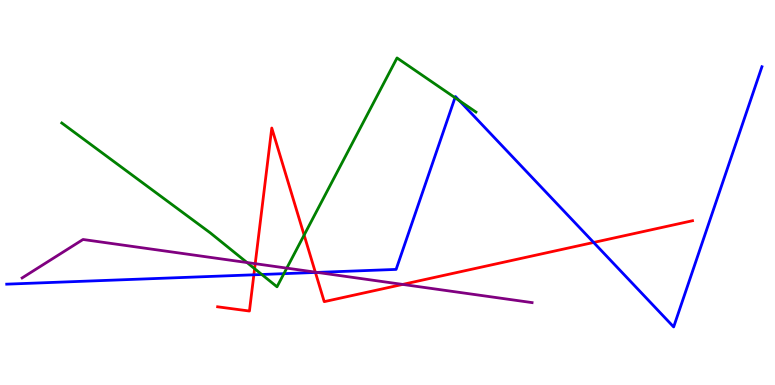[{'lines': ['blue', 'red'], 'intersections': [{'x': 3.28, 'y': 2.86}, {'x': 4.07, 'y': 2.92}, {'x': 7.66, 'y': 3.7}]}, {'lines': ['green', 'red'], 'intersections': [{'x': 3.29, 'y': 3.02}, {'x': 3.92, 'y': 3.89}]}, {'lines': ['purple', 'red'], 'intersections': [{'x': 3.29, 'y': 3.15}, {'x': 4.07, 'y': 2.93}, {'x': 5.2, 'y': 2.61}]}, {'lines': ['blue', 'green'], 'intersections': [{'x': 3.38, 'y': 2.87}, {'x': 3.66, 'y': 2.89}, {'x': 5.87, 'y': 7.46}, {'x': 5.93, 'y': 7.39}]}, {'lines': ['blue', 'purple'], 'intersections': [{'x': 4.09, 'y': 2.92}]}, {'lines': ['green', 'purple'], 'intersections': [{'x': 3.19, 'y': 3.18}, {'x': 3.7, 'y': 3.04}]}]